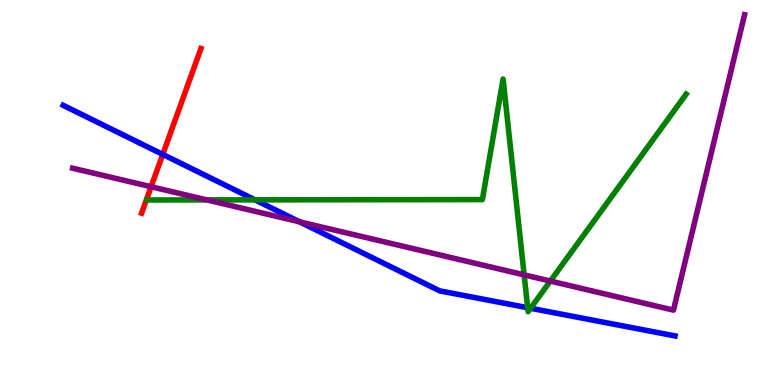[{'lines': ['blue', 'red'], 'intersections': [{'x': 2.1, 'y': 5.99}]}, {'lines': ['green', 'red'], 'intersections': []}, {'lines': ['purple', 'red'], 'intersections': [{'x': 1.95, 'y': 5.15}]}, {'lines': ['blue', 'green'], 'intersections': [{'x': 3.29, 'y': 4.81}, {'x': 6.81, 'y': 2.01}, {'x': 6.85, 'y': 1.99}]}, {'lines': ['blue', 'purple'], 'intersections': [{'x': 3.87, 'y': 4.24}]}, {'lines': ['green', 'purple'], 'intersections': [{'x': 2.67, 'y': 4.81}, {'x': 6.76, 'y': 2.86}, {'x': 7.1, 'y': 2.7}]}]